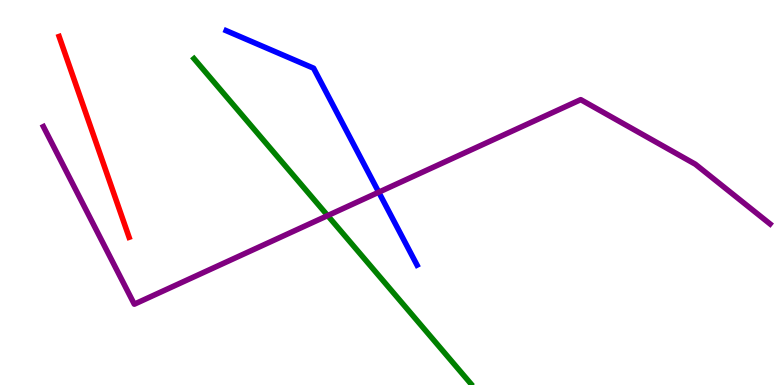[{'lines': ['blue', 'red'], 'intersections': []}, {'lines': ['green', 'red'], 'intersections': []}, {'lines': ['purple', 'red'], 'intersections': []}, {'lines': ['blue', 'green'], 'intersections': []}, {'lines': ['blue', 'purple'], 'intersections': [{'x': 4.89, 'y': 5.01}]}, {'lines': ['green', 'purple'], 'intersections': [{'x': 4.23, 'y': 4.4}]}]